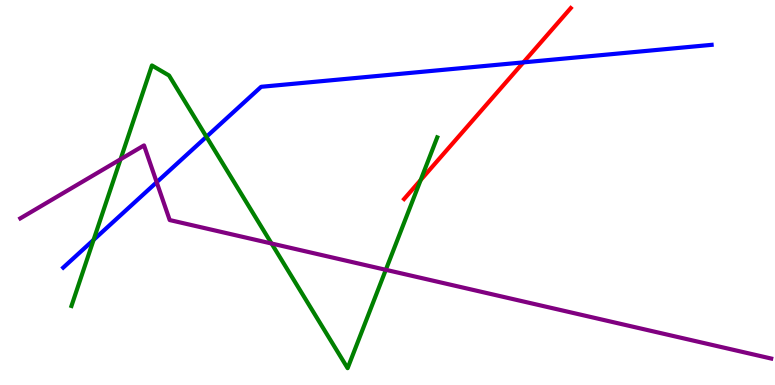[{'lines': ['blue', 'red'], 'intersections': [{'x': 6.75, 'y': 8.38}]}, {'lines': ['green', 'red'], 'intersections': [{'x': 5.43, 'y': 5.32}]}, {'lines': ['purple', 'red'], 'intersections': []}, {'lines': ['blue', 'green'], 'intersections': [{'x': 1.21, 'y': 3.77}, {'x': 2.66, 'y': 6.45}]}, {'lines': ['blue', 'purple'], 'intersections': [{'x': 2.02, 'y': 5.27}]}, {'lines': ['green', 'purple'], 'intersections': [{'x': 1.56, 'y': 5.86}, {'x': 3.5, 'y': 3.68}, {'x': 4.98, 'y': 2.99}]}]